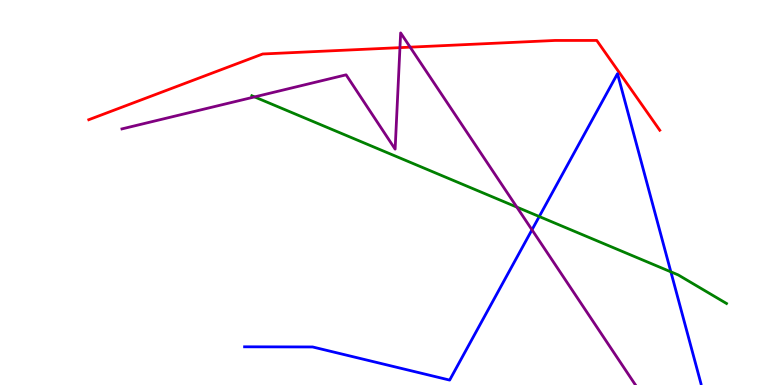[{'lines': ['blue', 'red'], 'intersections': []}, {'lines': ['green', 'red'], 'intersections': []}, {'lines': ['purple', 'red'], 'intersections': [{'x': 5.16, 'y': 8.76}, {'x': 5.29, 'y': 8.77}]}, {'lines': ['blue', 'green'], 'intersections': [{'x': 6.96, 'y': 4.38}, {'x': 8.66, 'y': 2.94}]}, {'lines': ['blue', 'purple'], 'intersections': [{'x': 6.86, 'y': 4.03}]}, {'lines': ['green', 'purple'], 'intersections': [{'x': 3.28, 'y': 7.48}, {'x': 6.67, 'y': 4.62}]}]